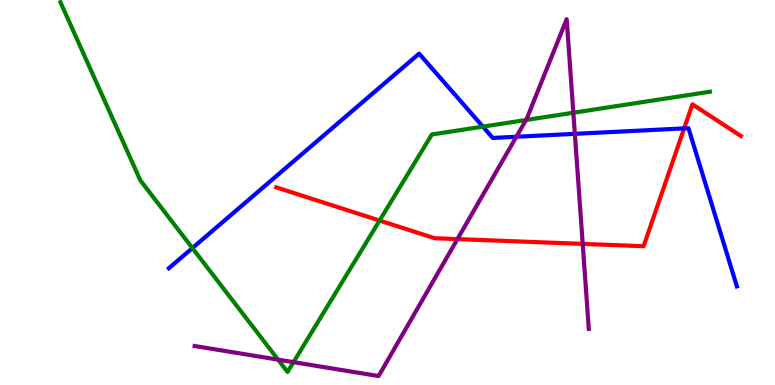[{'lines': ['blue', 'red'], 'intersections': [{'x': 8.83, 'y': 6.67}]}, {'lines': ['green', 'red'], 'intersections': [{'x': 4.9, 'y': 4.27}]}, {'lines': ['purple', 'red'], 'intersections': [{'x': 5.9, 'y': 3.79}, {'x': 7.52, 'y': 3.67}]}, {'lines': ['blue', 'green'], 'intersections': [{'x': 2.48, 'y': 3.56}, {'x': 6.23, 'y': 6.71}]}, {'lines': ['blue', 'purple'], 'intersections': [{'x': 6.66, 'y': 6.45}, {'x': 7.42, 'y': 6.52}]}, {'lines': ['green', 'purple'], 'intersections': [{'x': 3.59, 'y': 0.659}, {'x': 3.79, 'y': 0.593}, {'x': 6.79, 'y': 6.88}, {'x': 7.4, 'y': 7.07}]}]